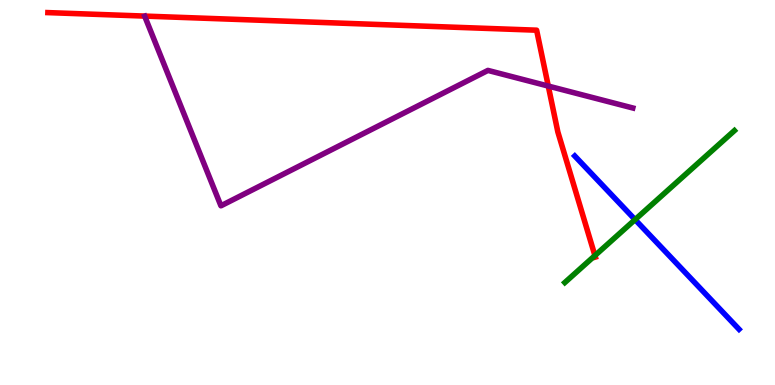[{'lines': ['blue', 'red'], 'intersections': []}, {'lines': ['green', 'red'], 'intersections': [{'x': 7.68, 'y': 3.36}]}, {'lines': ['purple', 'red'], 'intersections': [{'x': 7.07, 'y': 7.76}]}, {'lines': ['blue', 'green'], 'intersections': [{'x': 8.19, 'y': 4.3}]}, {'lines': ['blue', 'purple'], 'intersections': []}, {'lines': ['green', 'purple'], 'intersections': []}]